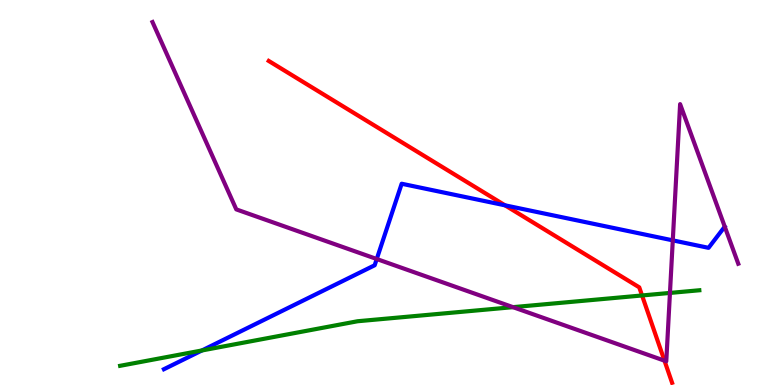[{'lines': ['blue', 'red'], 'intersections': [{'x': 6.52, 'y': 4.67}]}, {'lines': ['green', 'red'], 'intersections': [{'x': 8.28, 'y': 2.33}]}, {'lines': ['purple', 'red'], 'intersections': [{'x': 8.57, 'y': 0.632}]}, {'lines': ['blue', 'green'], 'intersections': [{'x': 2.61, 'y': 0.897}]}, {'lines': ['blue', 'purple'], 'intersections': [{'x': 4.86, 'y': 3.27}, {'x': 8.68, 'y': 3.76}]}, {'lines': ['green', 'purple'], 'intersections': [{'x': 6.62, 'y': 2.02}, {'x': 8.64, 'y': 2.39}]}]